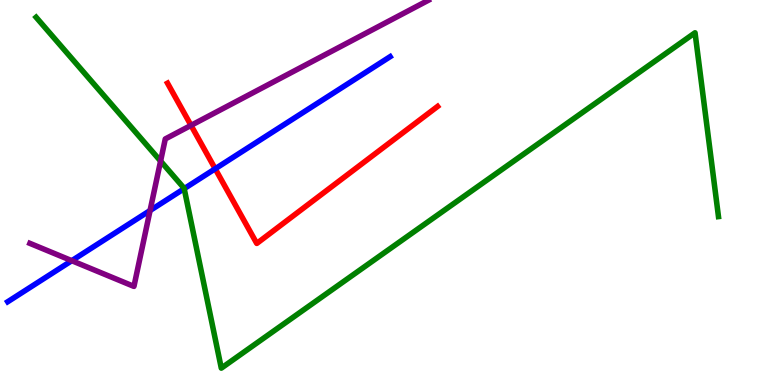[{'lines': ['blue', 'red'], 'intersections': [{'x': 2.78, 'y': 5.62}]}, {'lines': ['green', 'red'], 'intersections': []}, {'lines': ['purple', 'red'], 'intersections': [{'x': 2.46, 'y': 6.74}]}, {'lines': ['blue', 'green'], 'intersections': [{'x': 2.38, 'y': 5.1}]}, {'lines': ['blue', 'purple'], 'intersections': [{'x': 0.926, 'y': 3.23}, {'x': 1.94, 'y': 4.53}]}, {'lines': ['green', 'purple'], 'intersections': [{'x': 2.07, 'y': 5.82}]}]